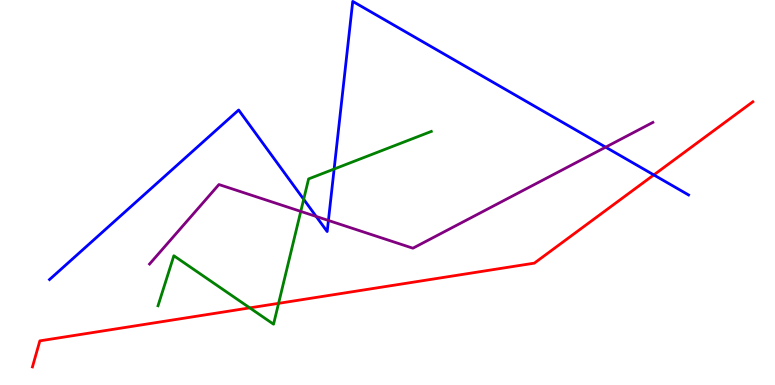[{'lines': ['blue', 'red'], 'intersections': [{'x': 8.44, 'y': 5.46}]}, {'lines': ['green', 'red'], 'intersections': [{'x': 3.22, 'y': 2.0}, {'x': 3.59, 'y': 2.12}]}, {'lines': ['purple', 'red'], 'intersections': []}, {'lines': ['blue', 'green'], 'intersections': [{'x': 3.92, 'y': 4.82}, {'x': 4.31, 'y': 5.61}]}, {'lines': ['blue', 'purple'], 'intersections': [{'x': 4.08, 'y': 4.38}, {'x': 4.24, 'y': 4.27}, {'x': 7.81, 'y': 6.18}]}, {'lines': ['green', 'purple'], 'intersections': [{'x': 3.88, 'y': 4.51}]}]